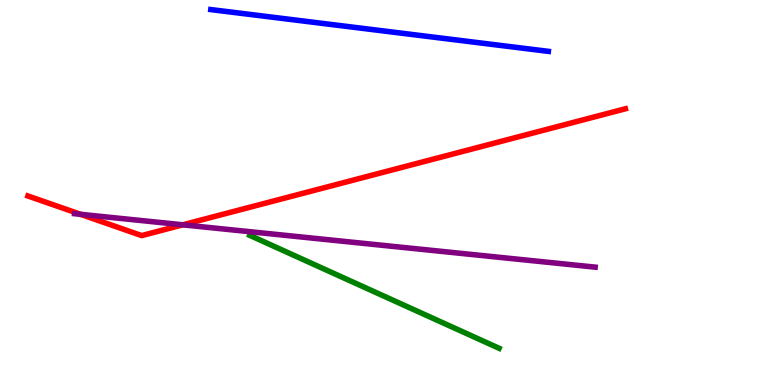[{'lines': ['blue', 'red'], 'intersections': []}, {'lines': ['green', 'red'], 'intersections': []}, {'lines': ['purple', 'red'], 'intersections': [{'x': 1.04, 'y': 4.43}, {'x': 2.36, 'y': 4.16}]}, {'lines': ['blue', 'green'], 'intersections': []}, {'lines': ['blue', 'purple'], 'intersections': []}, {'lines': ['green', 'purple'], 'intersections': []}]